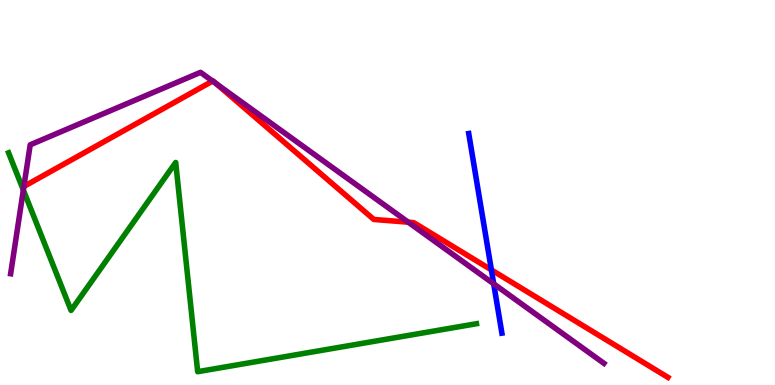[{'lines': ['blue', 'red'], 'intersections': [{'x': 6.34, 'y': 2.99}]}, {'lines': ['green', 'red'], 'intersections': []}, {'lines': ['purple', 'red'], 'intersections': [{'x': 2.74, 'y': 7.89}, {'x': 2.79, 'y': 7.83}, {'x': 5.27, 'y': 4.23}]}, {'lines': ['blue', 'green'], 'intersections': []}, {'lines': ['blue', 'purple'], 'intersections': [{'x': 6.37, 'y': 2.63}]}, {'lines': ['green', 'purple'], 'intersections': [{'x': 0.301, 'y': 5.06}]}]